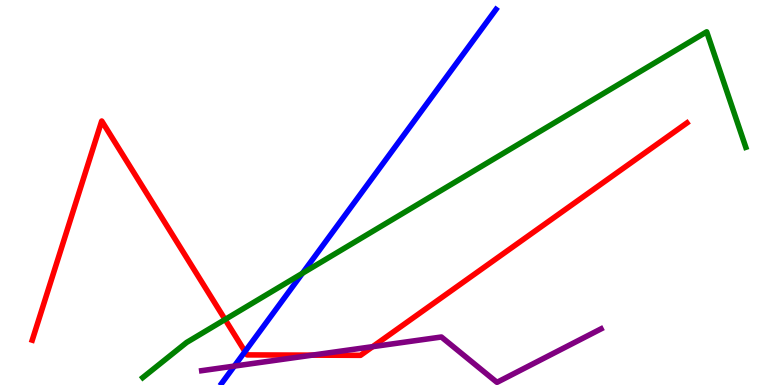[{'lines': ['blue', 'red'], 'intersections': [{'x': 3.16, 'y': 0.869}]}, {'lines': ['green', 'red'], 'intersections': [{'x': 2.9, 'y': 1.7}]}, {'lines': ['purple', 'red'], 'intersections': [{'x': 4.03, 'y': 0.775}, {'x': 4.81, 'y': 0.996}]}, {'lines': ['blue', 'green'], 'intersections': [{'x': 3.9, 'y': 2.9}]}, {'lines': ['blue', 'purple'], 'intersections': [{'x': 3.02, 'y': 0.491}]}, {'lines': ['green', 'purple'], 'intersections': []}]